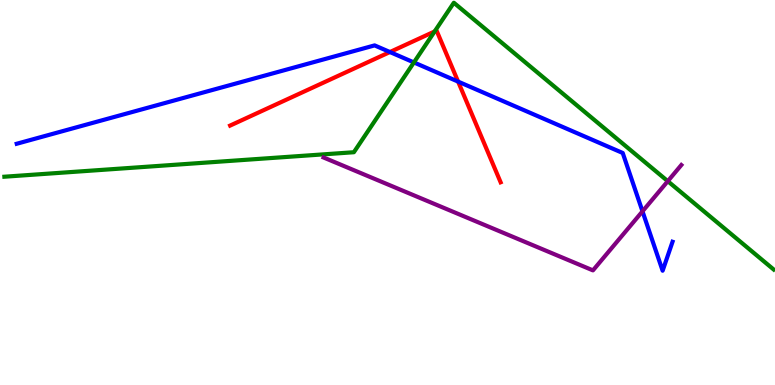[{'lines': ['blue', 'red'], 'intersections': [{'x': 5.03, 'y': 8.65}, {'x': 5.91, 'y': 7.88}]}, {'lines': ['green', 'red'], 'intersections': [{'x': 5.61, 'y': 9.18}]}, {'lines': ['purple', 'red'], 'intersections': []}, {'lines': ['blue', 'green'], 'intersections': [{'x': 5.34, 'y': 8.38}]}, {'lines': ['blue', 'purple'], 'intersections': [{'x': 8.29, 'y': 4.51}]}, {'lines': ['green', 'purple'], 'intersections': [{'x': 8.62, 'y': 5.29}]}]